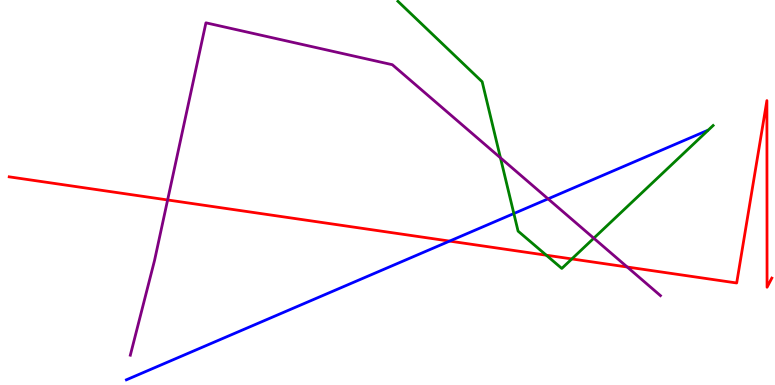[{'lines': ['blue', 'red'], 'intersections': [{'x': 5.8, 'y': 3.74}]}, {'lines': ['green', 'red'], 'intersections': [{'x': 7.05, 'y': 3.37}, {'x': 7.38, 'y': 3.27}]}, {'lines': ['purple', 'red'], 'intersections': [{'x': 2.16, 'y': 4.81}, {'x': 8.09, 'y': 3.06}]}, {'lines': ['blue', 'green'], 'intersections': [{'x': 6.63, 'y': 4.45}]}, {'lines': ['blue', 'purple'], 'intersections': [{'x': 7.07, 'y': 4.84}]}, {'lines': ['green', 'purple'], 'intersections': [{'x': 6.46, 'y': 5.9}, {'x': 7.66, 'y': 3.81}]}]